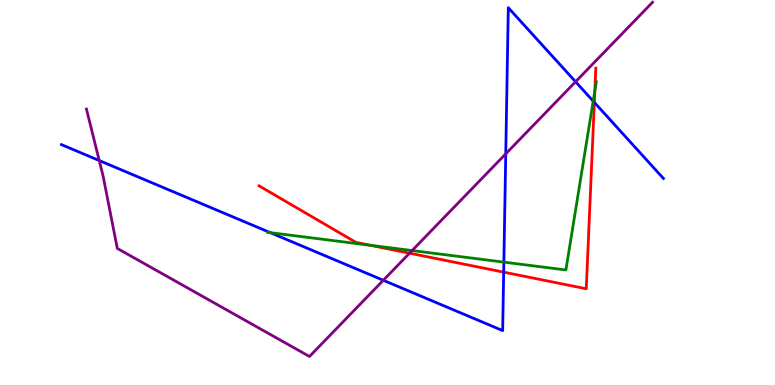[{'lines': ['blue', 'red'], 'intersections': [{'x': 6.5, 'y': 2.93}, {'x': 7.67, 'y': 7.34}]}, {'lines': ['green', 'red'], 'intersections': [{'x': 4.78, 'y': 3.63}, {'x': 7.68, 'y': 7.64}]}, {'lines': ['purple', 'red'], 'intersections': [{'x': 5.28, 'y': 3.42}]}, {'lines': ['blue', 'green'], 'intersections': [{'x': 3.49, 'y': 3.96}, {'x': 6.5, 'y': 3.19}, {'x': 7.65, 'y': 7.37}]}, {'lines': ['blue', 'purple'], 'intersections': [{'x': 1.28, 'y': 5.83}, {'x': 4.95, 'y': 2.72}, {'x': 6.53, 'y': 6.0}, {'x': 7.43, 'y': 7.88}]}, {'lines': ['green', 'purple'], 'intersections': [{'x': 5.32, 'y': 3.49}]}]